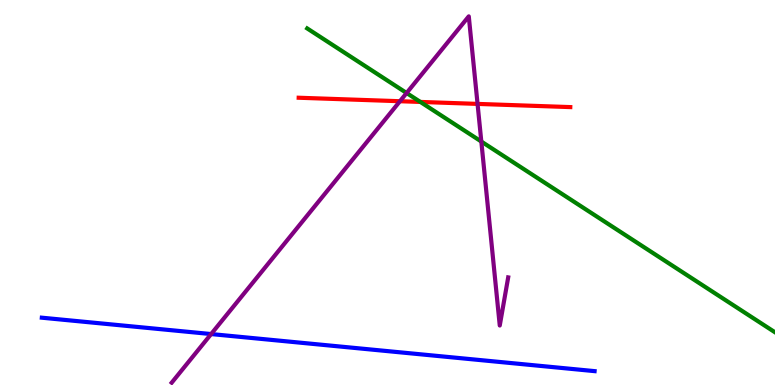[{'lines': ['blue', 'red'], 'intersections': []}, {'lines': ['green', 'red'], 'intersections': [{'x': 5.42, 'y': 7.35}]}, {'lines': ['purple', 'red'], 'intersections': [{'x': 5.16, 'y': 7.37}, {'x': 6.16, 'y': 7.3}]}, {'lines': ['blue', 'green'], 'intersections': []}, {'lines': ['blue', 'purple'], 'intersections': [{'x': 2.72, 'y': 1.32}]}, {'lines': ['green', 'purple'], 'intersections': [{'x': 5.25, 'y': 7.58}, {'x': 6.21, 'y': 6.32}]}]